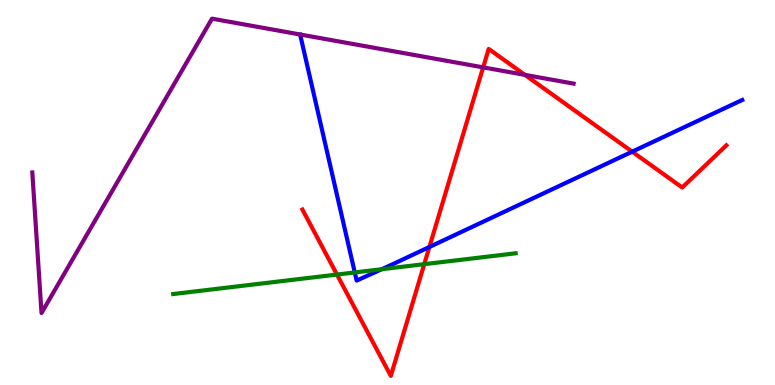[{'lines': ['blue', 'red'], 'intersections': [{'x': 5.54, 'y': 3.58}, {'x': 8.16, 'y': 6.06}]}, {'lines': ['green', 'red'], 'intersections': [{'x': 4.35, 'y': 2.87}, {'x': 5.47, 'y': 3.14}]}, {'lines': ['purple', 'red'], 'intersections': [{'x': 6.23, 'y': 8.25}, {'x': 6.77, 'y': 8.06}]}, {'lines': ['blue', 'green'], 'intersections': [{'x': 4.58, 'y': 2.92}, {'x': 4.93, 'y': 3.01}]}, {'lines': ['blue', 'purple'], 'intersections': []}, {'lines': ['green', 'purple'], 'intersections': []}]